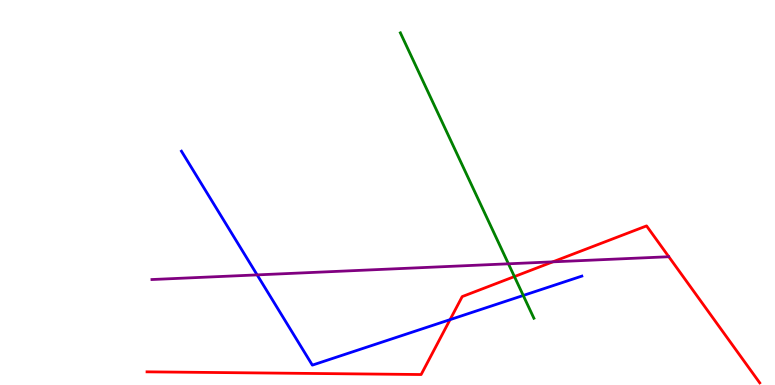[{'lines': ['blue', 'red'], 'intersections': [{'x': 5.81, 'y': 1.7}]}, {'lines': ['green', 'red'], 'intersections': [{'x': 6.64, 'y': 2.82}]}, {'lines': ['purple', 'red'], 'intersections': [{'x': 7.13, 'y': 3.2}]}, {'lines': ['blue', 'green'], 'intersections': [{'x': 6.75, 'y': 2.33}]}, {'lines': ['blue', 'purple'], 'intersections': [{'x': 3.32, 'y': 2.86}]}, {'lines': ['green', 'purple'], 'intersections': [{'x': 6.56, 'y': 3.15}]}]